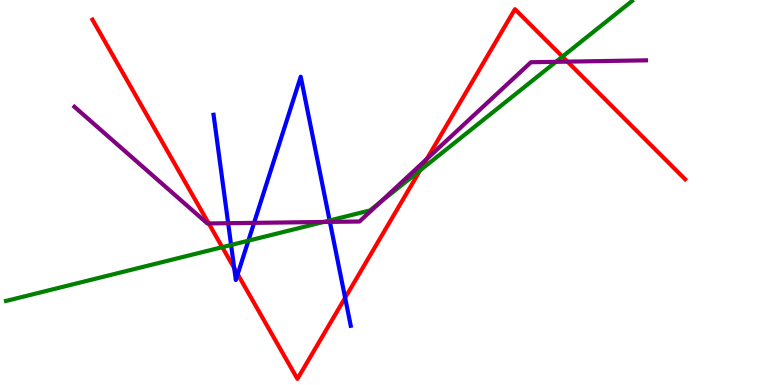[{'lines': ['blue', 'red'], 'intersections': [{'x': 3.02, 'y': 3.04}, {'x': 3.07, 'y': 2.88}, {'x': 4.45, 'y': 2.26}]}, {'lines': ['green', 'red'], 'intersections': [{'x': 2.87, 'y': 3.58}, {'x': 5.42, 'y': 5.57}, {'x': 7.26, 'y': 8.53}]}, {'lines': ['purple', 'red'], 'intersections': [{'x': 2.69, 'y': 4.2}, {'x': 5.51, 'y': 5.87}, {'x': 7.32, 'y': 8.4}]}, {'lines': ['blue', 'green'], 'intersections': [{'x': 2.98, 'y': 3.64}, {'x': 3.2, 'y': 3.75}, {'x': 4.25, 'y': 4.27}]}, {'lines': ['blue', 'purple'], 'intersections': [{'x': 2.94, 'y': 4.2}, {'x': 3.28, 'y': 4.21}, {'x': 4.26, 'y': 4.24}]}, {'lines': ['green', 'purple'], 'intersections': [{'x': 4.18, 'y': 4.23}, {'x': 4.9, 'y': 4.74}, {'x': 7.17, 'y': 8.39}]}]